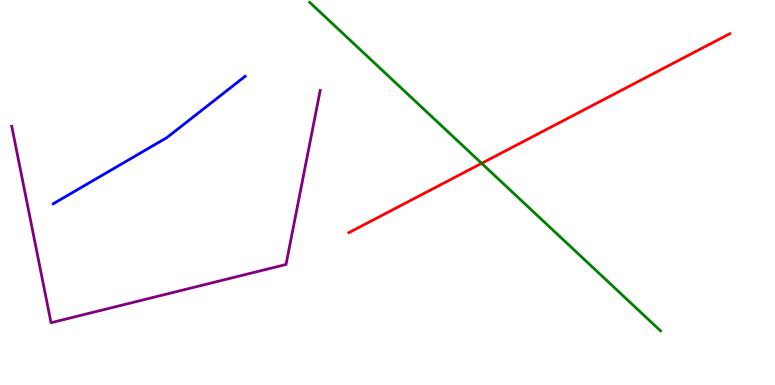[{'lines': ['blue', 'red'], 'intersections': []}, {'lines': ['green', 'red'], 'intersections': [{'x': 6.21, 'y': 5.76}]}, {'lines': ['purple', 'red'], 'intersections': []}, {'lines': ['blue', 'green'], 'intersections': []}, {'lines': ['blue', 'purple'], 'intersections': []}, {'lines': ['green', 'purple'], 'intersections': []}]